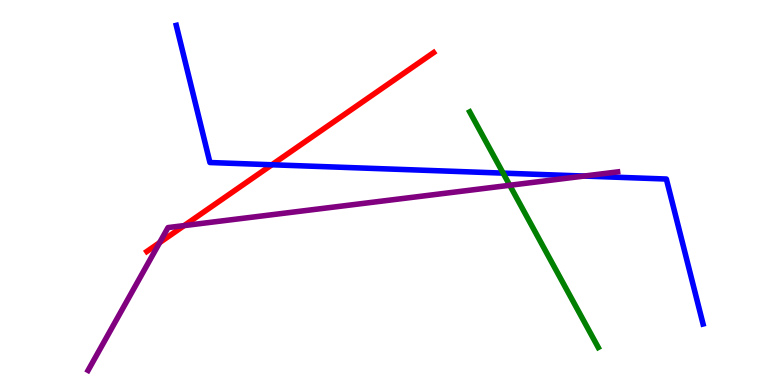[{'lines': ['blue', 'red'], 'intersections': [{'x': 3.51, 'y': 5.72}]}, {'lines': ['green', 'red'], 'intersections': []}, {'lines': ['purple', 'red'], 'intersections': [{'x': 2.06, 'y': 3.7}, {'x': 2.38, 'y': 4.14}]}, {'lines': ['blue', 'green'], 'intersections': [{'x': 6.49, 'y': 5.5}]}, {'lines': ['blue', 'purple'], 'intersections': [{'x': 7.54, 'y': 5.43}]}, {'lines': ['green', 'purple'], 'intersections': [{'x': 6.58, 'y': 5.19}]}]